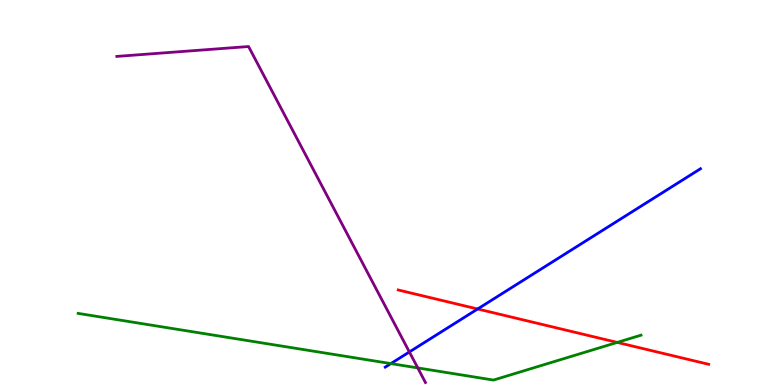[{'lines': ['blue', 'red'], 'intersections': [{'x': 6.16, 'y': 1.97}]}, {'lines': ['green', 'red'], 'intersections': [{'x': 7.96, 'y': 1.11}]}, {'lines': ['purple', 'red'], 'intersections': []}, {'lines': ['blue', 'green'], 'intersections': [{'x': 5.04, 'y': 0.556}]}, {'lines': ['blue', 'purple'], 'intersections': [{'x': 5.28, 'y': 0.858}]}, {'lines': ['green', 'purple'], 'intersections': [{'x': 5.39, 'y': 0.444}]}]